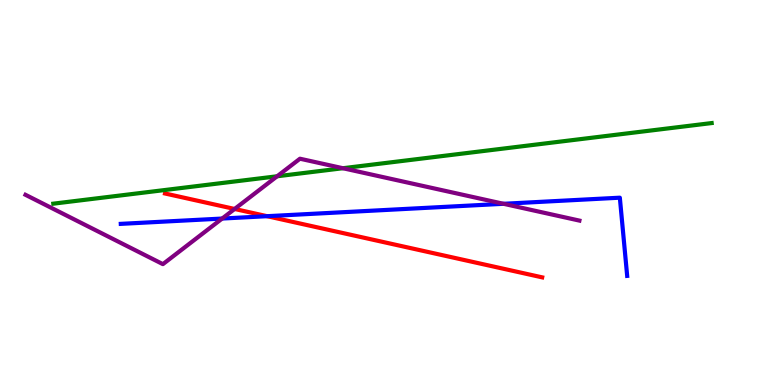[{'lines': ['blue', 'red'], 'intersections': [{'x': 3.45, 'y': 4.38}]}, {'lines': ['green', 'red'], 'intersections': []}, {'lines': ['purple', 'red'], 'intersections': [{'x': 3.03, 'y': 4.57}]}, {'lines': ['blue', 'green'], 'intersections': []}, {'lines': ['blue', 'purple'], 'intersections': [{'x': 2.87, 'y': 4.32}, {'x': 6.5, 'y': 4.71}]}, {'lines': ['green', 'purple'], 'intersections': [{'x': 3.58, 'y': 5.42}, {'x': 4.42, 'y': 5.63}]}]